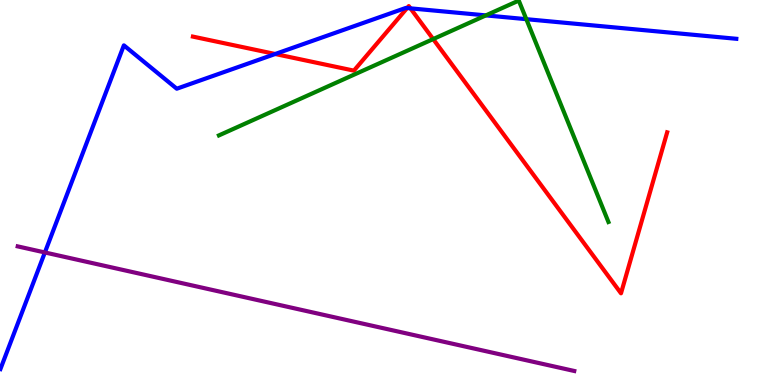[{'lines': ['blue', 'red'], 'intersections': [{'x': 3.55, 'y': 8.6}, {'x': 5.25, 'y': 9.79}, {'x': 5.3, 'y': 9.78}]}, {'lines': ['green', 'red'], 'intersections': [{'x': 5.59, 'y': 8.98}]}, {'lines': ['purple', 'red'], 'intersections': []}, {'lines': ['blue', 'green'], 'intersections': [{'x': 6.27, 'y': 9.6}, {'x': 6.79, 'y': 9.5}]}, {'lines': ['blue', 'purple'], 'intersections': [{'x': 0.579, 'y': 3.44}]}, {'lines': ['green', 'purple'], 'intersections': []}]